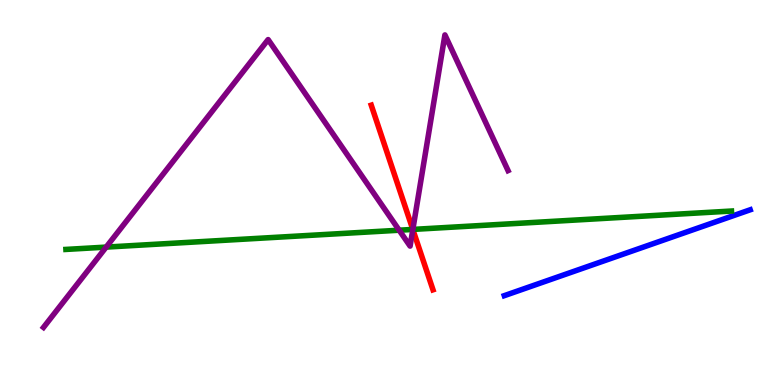[{'lines': ['blue', 'red'], 'intersections': []}, {'lines': ['green', 'red'], 'intersections': [{'x': 5.33, 'y': 4.04}]}, {'lines': ['purple', 'red'], 'intersections': [{'x': 5.33, 'y': 4.04}]}, {'lines': ['blue', 'green'], 'intersections': []}, {'lines': ['blue', 'purple'], 'intersections': []}, {'lines': ['green', 'purple'], 'intersections': [{'x': 1.37, 'y': 3.58}, {'x': 5.15, 'y': 4.02}, {'x': 5.33, 'y': 4.04}]}]